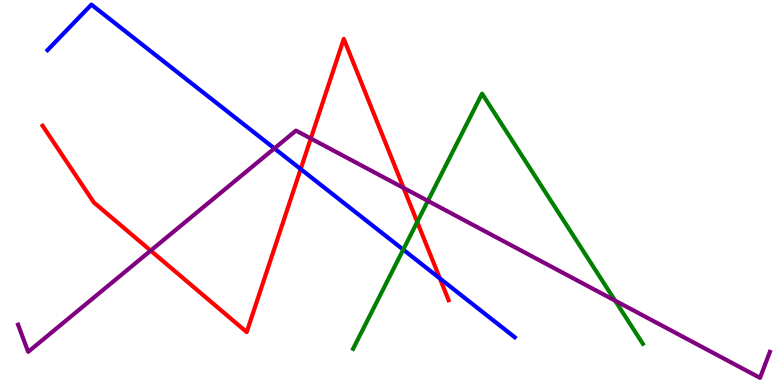[{'lines': ['blue', 'red'], 'intersections': [{'x': 3.88, 'y': 5.61}, {'x': 5.68, 'y': 2.77}]}, {'lines': ['green', 'red'], 'intersections': [{'x': 5.38, 'y': 4.24}]}, {'lines': ['purple', 'red'], 'intersections': [{'x': 1.94, 'y': 3.49}, {'x': 4.01, 'y': 6.4}, {'x': 5.21, 'y': 5.12}]}, {'lines': ['blue', 'green'], 'intersections': [{'x': 5.2, 'y': 3.52}]}, {'lines': ['blue', 'purple'], 'intersections': [{'x': 3.54, 'y': 6.14}]}, {'lines': ['green', 'purple'], 'intersections': [{'x': 5.52, 'y': 4.78}, {'x': 7.94, 'y': 2.19}]}]